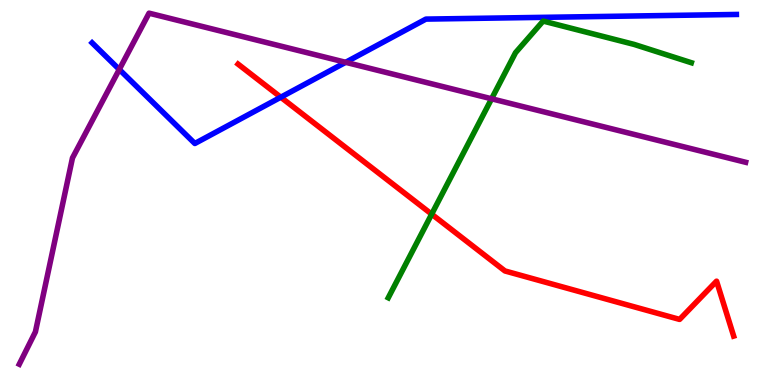[{'lines': ['blue', 'red'], 'intersections': [{'x': 3.62, 'y': 7.47}]}, {'lines': ['green', 'red'], 'intersections': [{'x': 5.57, 'y': 4.44}]}, {'lines': ['purple', 'red'], 'intersections': []}, {'lines': ['blue', 'green'], 'intersections': []}, {'lines': ['blue', 'purple'], 'intersections': [{'x': 1.54, 'y': 8.2}, {'x': 4.46, 'y': 8.38}]}, {'lines': ['green', 'purple'], 'intersections': [{'x': 6.34, 'y': 7.43}]}]